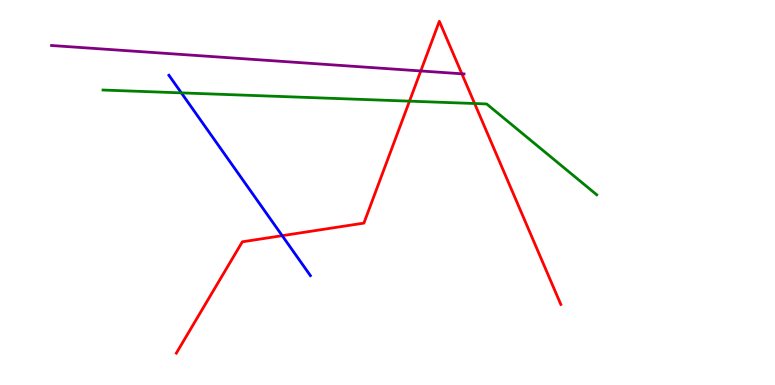[{'lines': ['blue', 'red'], 'intersections': [{'x': 3.64, 'y': 3.88}]}, {'lines': ['green', 'red'], 'intersections': [{'x': 5.28, 'y': 7.37}, {'x': 6.12, 'y': 7.31}]}, {'lines': ['purple', 'red'], 'intersections': [{'x': 5.43, 'y': 8.16}, {'x': 5.96, 'y': 8.08}]}, {'lines': ['blue', 'green'], 'intersections': [{'x': 2.34, 'y': 7.59}]}, {'lines': ['blue', 'purple'], 'intersections': []}, {'lines': ['green', 'purple'], 'intersections': []}]